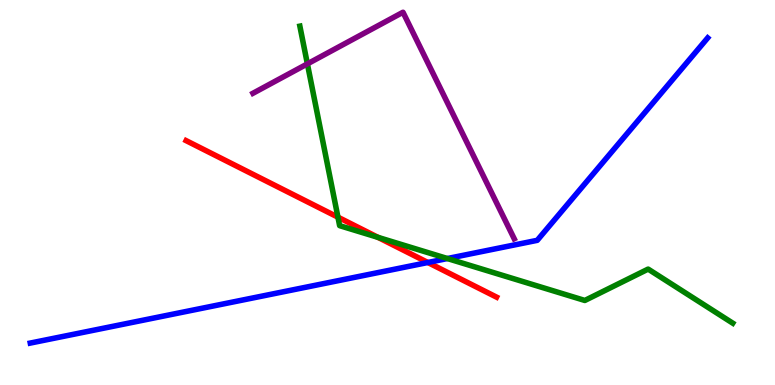[{'lines': ['blue', 'red'], 'intersections': [{'x': 5.52, 'y': 3.18}]}, {'lines': ['green', 'red'], 'intersections': [{'x': 4.36, 'y': 4.36}, {'x': 4.88, 'y': 3.83}]}, {'lines': ['purple', 'red'], 'intersections': []}, {'lines': ['blue', 'green'], 'intersections': [{'x': 5.77, 'y': 3.28}]}, {'lines': ['blue', 'purple'], 'intersections': []}, {'lines': ['green', 'purple'], 'intersections': [{'x': 3.97, 'y': 8.34}]}]